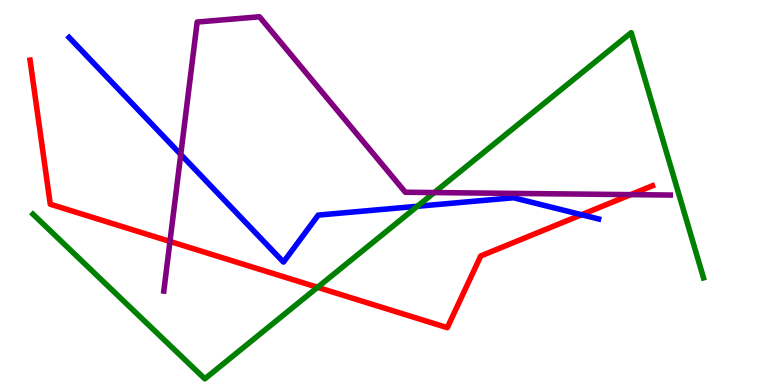[{'lines': ['blue', 'red'], 'intersections': [{'x': 7.5, 'y': 4.42}]}, {'lines': ['green', 'red'], 'intersections': [{'x': 4.1, 'y': 2.54}]}, {'lines': ['purple', 'red'], 'intersections': [{'x': 2.19, 'y': 3.73}, {'x': 8.14, 'y': 4.94}]}, {'lines': ['blue', 'green'], 'intersections': [{'x': 5.39, 'y': 4.64}]}, {'lines': ['blue', 'purple'], 'intersections': [{'x': 2.33, 'y': 5.99}]}, {'lines': ['green', 'purple'], 'intersections': [{'x': 5.6, 'y': 5.0}]}]